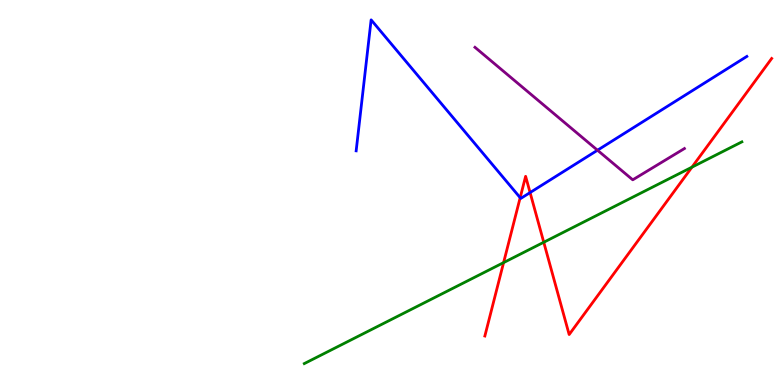[{'lines': ['blue', 'red'], 'intersections': [{'x': 6.71, 'y': 4.87}, {'x': 6.84, 'y': 5.0}]}, {'lines': ['green', 'red'], 'intersections': [{'x': 6.5, 'y': 3.18}, {'x': 7.02, 'y': 3.71}, {'x': 8.93, 'y': 5.66}]}, {'lines': ['purple', 'red'], 'intersections': []}, {'lines': ['blue', 'green'], 'intersections': []}, {'lines': ['blue', 'purple'], 'intersections': [{'x': 7.71, 'y': 6.1}]}, {'lines': ['green', 'purple'], 'intersections': []}]